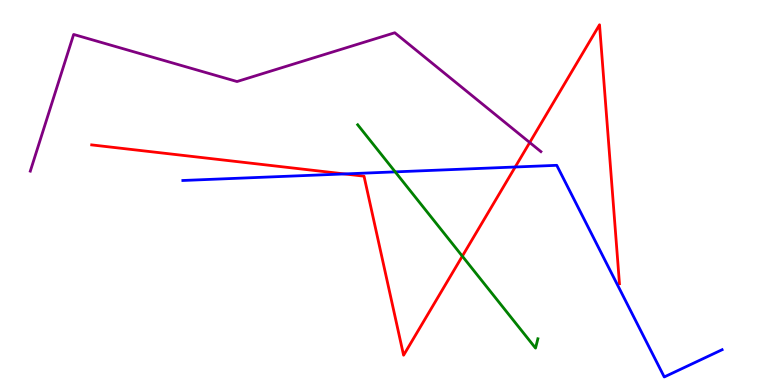[{'lines': ['blue', 'red'], 'intersections': [{'x': 4.44, 'y': 5.48}, {'x': 6.65, 'y': 5.66}]}, {'lines': ['green', 'red'], 'intersections': [{'x': 5.97, 'y': 3.35}]}, {'lines': ['purple', 'red'], 'intersections': [{'x': 6.84, 'y': 6.3}]}, {'lines': ['blue', 'green'], 'intersections': [{'x': 5.1, 'y': 5.54}]}, {'lines': ['blue', 'purple'], 'intersections': []}, {'lines': ['green', 'purple'], 'intersections': []}]